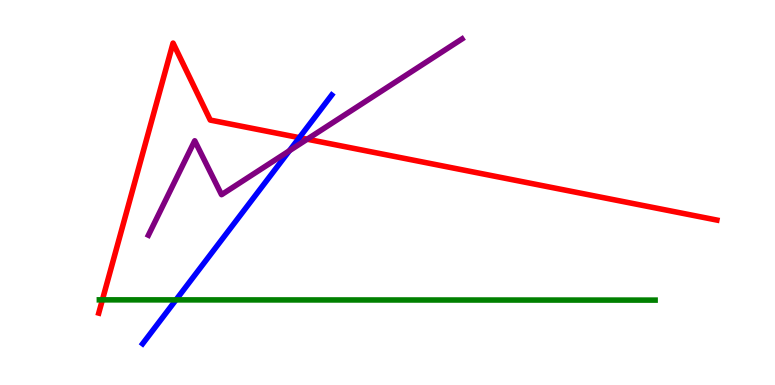[{'lines': ['blue', 'red'], 'intersections': [{'x': 3.86, 'y': 6.42}]}, {'lines': ['green', 'red'], 'intersections': [{'x': 1.32, 'y': 2.21}]}, {'lines': ['purple', 'red'], 'intersections': [{'x': 3.96, 'y': 6.38}]}, {'lines': ['blue', 'green'], 'intersections': [{'x': 2.27, 'y': 2.21}]}, {'lines': ['blue', 'purple'], 'intersections': [{'x': 3.73, 'y': 6.08}]}, {'lines': ['green', 'purple'], 'intersections': []}]